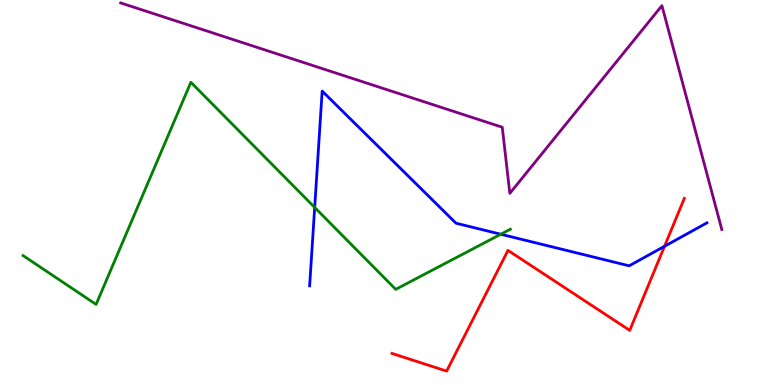[{'lines': ['blue', 'red'], 'intersections': [{'x': 8.57, 'y': 3.6}]}, {'lines': ['green', 'red'], 'intersections': []}, {'lines': ['purple', 'red'], 'intersections': []}, {'lines': ['blue', 'green'], 'intersections': [{'x': 4.06, 'y': 4.61}, {'x': 6.46, 'y': 3.92}]}, {'lines': ['blue', 'purple'], 'intersections': []}, {'lines': ['green', 'purple'], 'intersections': []}]